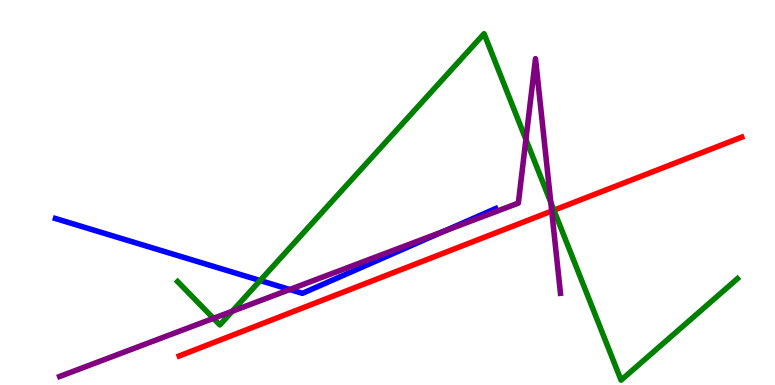[{'lines': ['blue', 'red'], 'intersections': []}, {'lines': ['green', 'red'], 'intersections': [{'x': 7.15, 'y': 4.54}]}, {'lines': ['purple', 'red'], 'intersections': [{'x': 7.12, 'y': 4.52}]}, {'lines': ['blue', 'green'], 'intersections': [{'x': 3.36, 'y': 2.71}]}, {'lines': ['blue', 'purple'], 'intersections': [{'x': 3.74, 'y': 2.48}, {'x': 5.73, 'y': 3.99}]}, {'lines': ['green', 'purple'], 'intersections': [{'x': 2.75, 'y': 1.73}, {'x': 3.0, 'y': 1.92}, {'x': 6.79, 'y': 6.38}, {'x': 7.11, 'y': 4.74}]}]